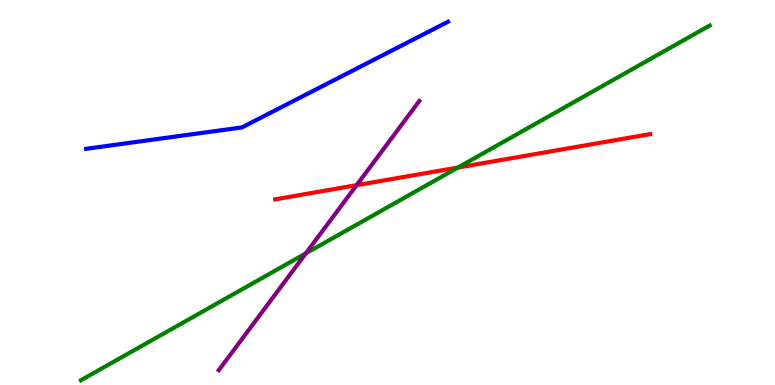[{'lines': ['blue', 'red'], 'intersections': []}, {'lines': ['green', 'red'], 'intersections': [{'x': 5.91, 'y': 5.65}]}, {'lines': ['purple', 'red'], 'intersections': [{'x': 4.6, 'y': 5.19}]}, {'lines': ['blue', 'green'], 'intersections': []}, {'lines': ['blue', 'purple'], 'intersections': []}, {'lines': ['green', 'purple'], 'intersections': [{'x': 3.95, 'y': 3.42}]}]